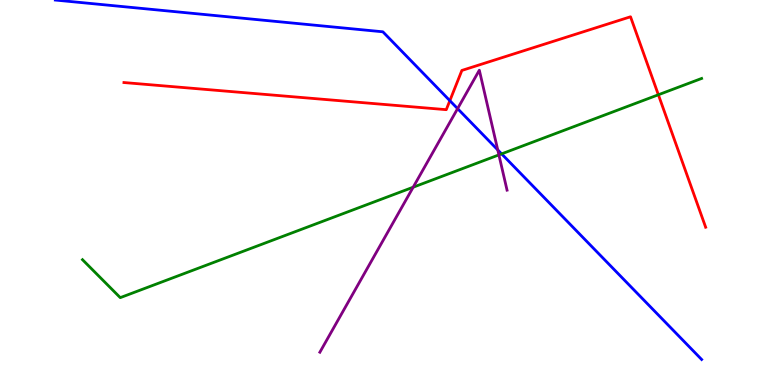[{'lines': ['blue', 'red'], 'intersections': [{'x': 5.8, 'y': 7.39}]}, {'lines': ['green', 'red'], 'intersections': [{'x': 8.5, 'y': 7.54}]}, {'lines': ['purple', 'red'], 'intersections': []}, {'lines': ['blue', 'green'], 'intersections': [{'x': 6.47, 'y': 6.0}]}, {'lines': ['blue', 'purple'], 'intersections': [{'x': 5.9, 'y': 7.18}, {'x': 6.42, 'y': 6.11}]}, {'lines': ['green', 'purple'], 'intersections': [{'x': 5.33, 'y': 5.14}, {'x': 6.44, 'y': 5.98}]}]